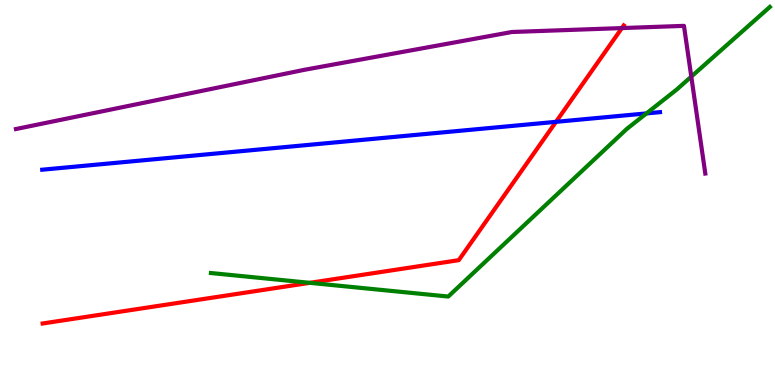[{'lines': ['blue', 'red'], 'intersections': [{'x': 7.17, 'y': 6.84}]}, {'lines': ['green', 'red'], 'intersections': [{'x': 4.0, 'y': 2.65}]}, {'lines': ['purple', 'red'], 'intersections': [{'x': 8.02, 'y': 9.27}]}, {'lines': ['blue', 'green'], 'intersections': [{'x': 8.34, 'y': 7.05}]}, {'lines': ['blue', 'purple'], 'intersections': []}, {'lines': ['green', 'purple'], 'intersections': [{'x': 8.92, 'y': 8.01}]}]